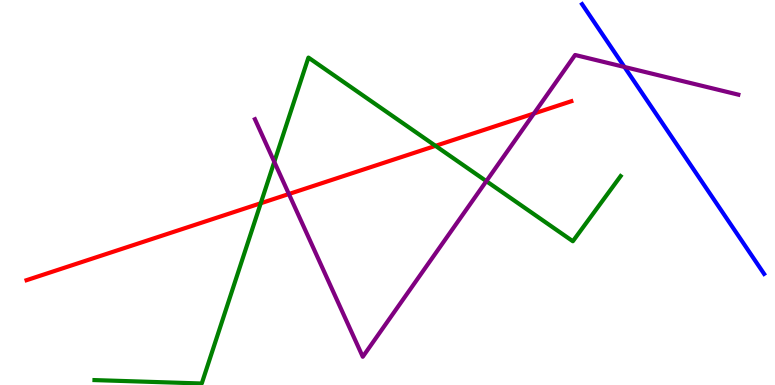[{'lines': ['blue', 'red'], 'intersections': []}, {'lines': ['green', 'red'], 'intersections': [{'x': 3.36, 'y': 4.72}, {'x': 5.62, 'y': 6.21}]}, {'lines': ['purple', 'red'], 'intersections': [{'x': 3.73, 'y': 4.96}, {'x': 6.89, 'y': 7.05}]}, {'lines': ['blue', 'green'], 'intersections': []}, {'lines': ['blue', 'purple'], 'intersections': [{'x': 8.06, 'y': 8.26}]}, {'lines': ['green', 'purple'], 'intersections': [{'x': 3.54, 'y': 5.8}, {'x': 6.28, 'y': 5.29}]}]